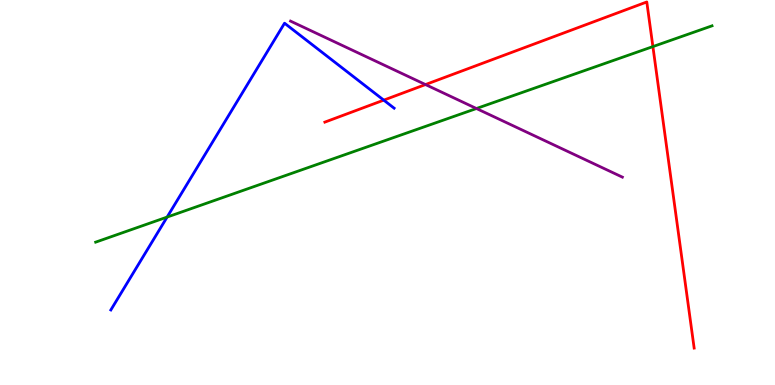[{'lines': ['blue', 'red'], 'intersections': [{'x': 4.95, 'y': 7.4}]}, {'lines': ['green', 'red'], 'intersections': [{'x': 8.42, 'y': 8.79}]}, {'lines': ['purple', 'red'], 'intersections': [{'x': 5.49, 'y': 7.8}]}, {'lines': ['blue', 'green'], 'intersections': [{'x': 2.16, 'y': 4.36}]}, {'lines': ['blue', 'purple'], 'intersections': []}, {'lines': ['green', 'purple'], 'intersections': [{'x': 6.15, 'y': 7.18}]}]